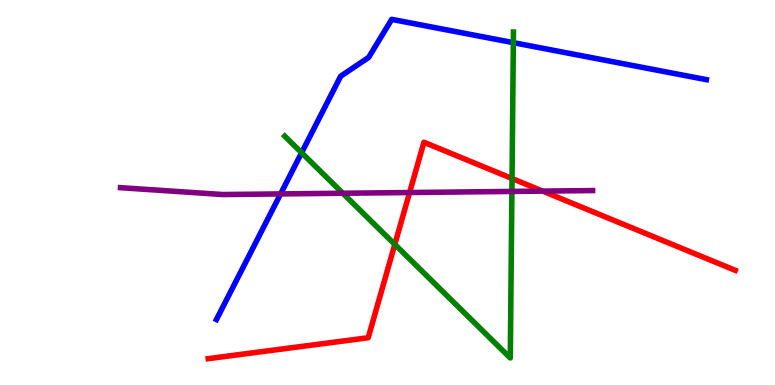[{'lines': ['blue', 'red'], 'intersections': []}, {'lines': ['green', 'red'], 'intersections': [{'x': 5.09, 'y': 3.65}, {'x': 6.61, 'y': 5.36}]}, {'lines': ['purple', 'red'], 'intersections': [{'x': 5.29, 'y': 5.0}, {'x': 7.0, 'y': 5.04}]}, {'lines': ['blue', 'green'], 'intersections': [{'x': 3.89, 'y': 6.03}, {'x': 6.62, 'y': 8.89}]}, {'lines': ['blue', 'purple'], 'intersections': [{'x': 3.62, 'y': 4.96}]}, {'lines': ['green', 'purple'], 'intersections': [{'x': 4.42, 'y': 4.98}, {'x': 6.61, 'y': 5.03}]}]